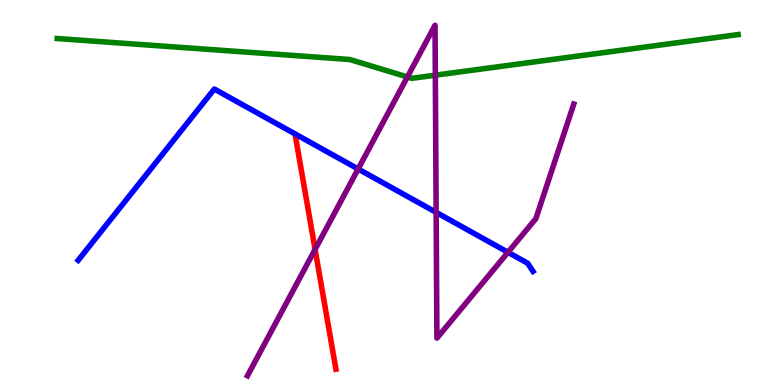[{'lines': ['blue', 'red'], 'intersections': []}, {'lines': ['green', 'red'], 'intersections': []}, {'lines': ['purple', 'red'], 'intersections': [{'x': 4.07, 'y': 3.52}]}, {'lines': ['blue', 'green'], 'intersections': []}, {'lines': ['blue', 'purple'], 'intersections': [{'x': 4.62, 'y': 5.61}, {'x': 5.63, 'y': 4.48}, {'x': 6.55, 'y': 3.45}]}, {'lines': ['green', 'purple'], 'intersections': [{'x': 5.26, 'y': 8.0}, {'x': 5.62, 'y': 8.05}]}]